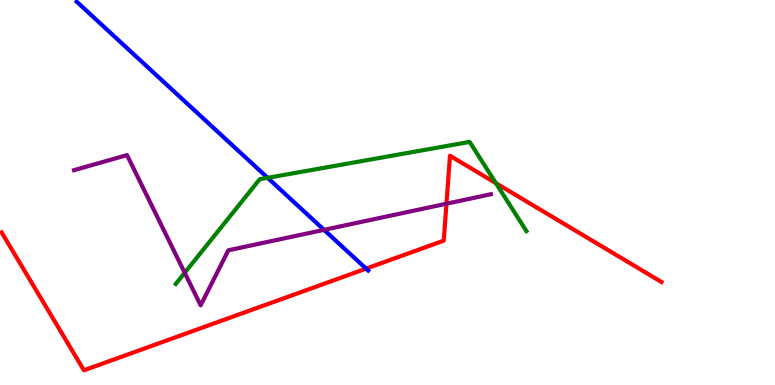[{'lines': ['blue', 'red'], 'intersections': [{'x': 4.72, 'y': 3.02}]}, {'lines': ['green', 'red'], 'intersections': [{'x': 6.4, 'y': 5.24}]}, {'lines': ['purple', 'red'], 'intersections': [{'x': 5.76, 'y': 4.71}]}, {'lines': ['blue', 'green'], 'intersections': [{'x': 3.45, 'y': 5.38}]}, {'lines': ['blue', 'purple'], 'intersections': [{'x': 4.18, 'y': 4.03}]}, {'lines': ['green', 'purple'], 'intersections': [{'x': 2.38, 'y': 2.91}]}]